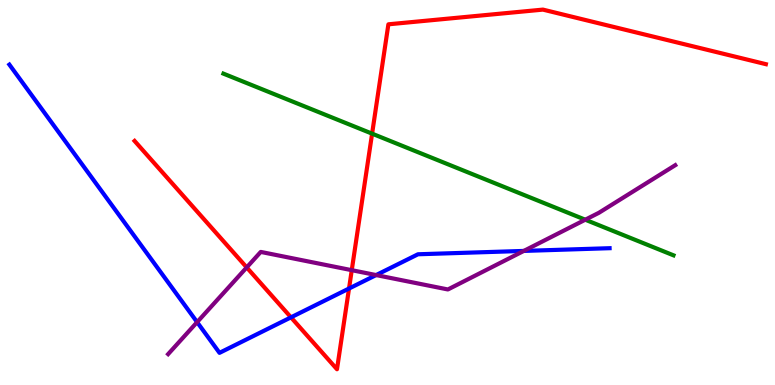[{'lines': ['blue', 'red'], 'intersections': [{'x': 3.75, 'y': 1.76}, {'x': 4.5, 'y': 2.51}]}, {'lines': ['green', 'red'], 'intersections': [{'x': 4.8, 'y': 6.53}]}, {'lines': ['purple', 'red'], 'intersections': [{'x': 3.18, 'y': 3.05}, {'x': 4.54, 'y': 2.98}]}, {'lines': ['blue', 'green'], 'intersections': []}, {'lines': ['blue', 'purple'], 'intersections': [{'x': 2.54, 'y': 1.63}, {'x': 4.85, 'y': 2.86}, {'x': 6.76, 'y': 3.48}]}, {'lines': ['green', 'purple'], 'intersections': [{'x': 7.55, 'y': 4.29}]}]